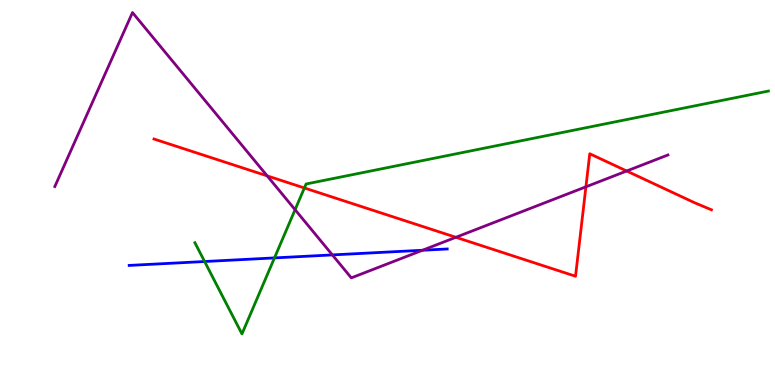[{'lines': ['blue', 'red'], 'intersections': []}, {'lines': ['green', 'red'], 'intersections': [{'x': 3.93, 'y': 5.12}]}, {'lines': ['purple', 'red'], 'intersections': [{'x': 3.45, 'y': 5.43}, {'x': 5.88, 'y': 3.84}, {'x': 7.56, 'y': 5.15}, {'x': 8.09, 'y': 5.56}]}, {'lines': ['blue', 'green'], 'intersections': [{'x': 2.64, 'y': 3.21}, {'x': 3.54, 'y': 3.3}]}, {'lines': ['blue', 'purple'], 'intersections': [{'x': 4.29, 'y': 3.38}, {'x': 5.45, 'y': 3.5}]}, {'lines': ['green', 'purple'], 'intersections': [{'x': 3.81, 'y': 4.55}]}]